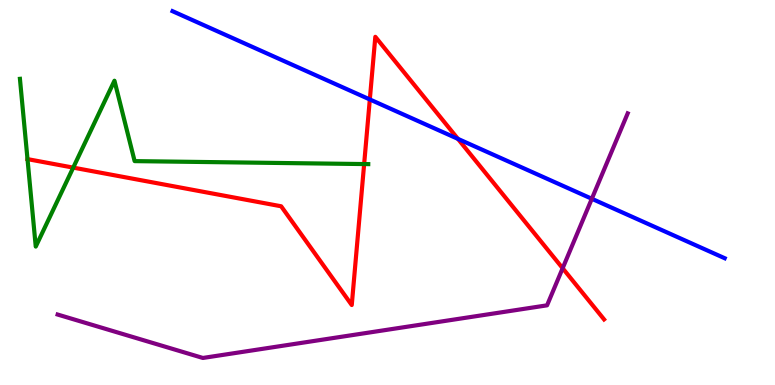[{'lines': ['blue', 'red'], 'intersections': [{'x': 4.77, 'y': 7.42}, {'x': 5.91, 'y': 6.39}]}, {'lines': ['green', 'red'], 'intersections': [{'x': 0.355, 'y': 5.87}, {'x': 0.945, 'y': 5.65}, {'x': 4.7, 'y': 5.74}]}, {'lines': ['purple', 'red'], 'intersections': [{'x': 7.26, 'y': 3.03}]}, {'lines': ['blue', 'green'], 'intersections': []}, {'lines': ['blue', 'purple'], 'intersections': [{'x': 7.64, 'y': 4.84}]}, {'lines': ['green', 'purple'], 'intersections': []}]